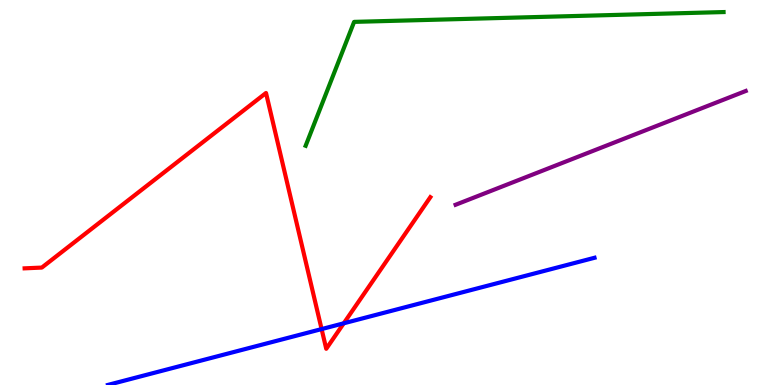[{'lines': ['blue', 'red'], 'intersections': [{'x': 4.15, 'y': 1.45}, {'x': 4.44, 'y': 1.6}]}, {'lines': ['green', 'red'], 'intersections': []}, {'lines': ['purple', 'red'], 'intersections': []}, {'lines': ['blue', 'green'], 'intersections': []}, {'lines': ['blue', 'purple'], 'intersections': []}, {'lines': ['green', 'purple'], 'intersections': []}]